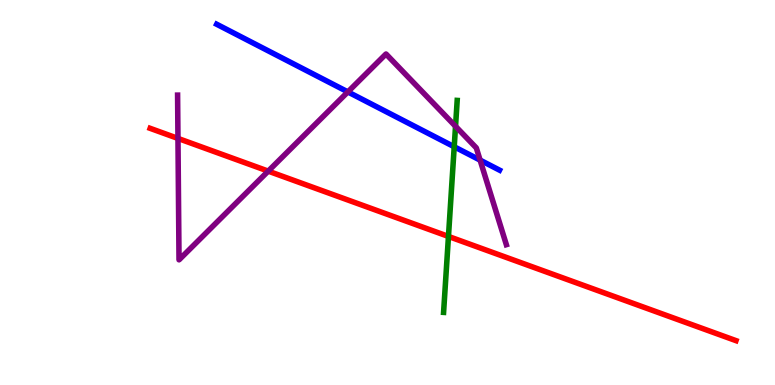[{'lines': ['blue', 'red'], 'intersections': []}, {'lines': ['green', 'red'], 'intersections': [{'x': 5.79, 'y': 3.86}]}, {'lines': ['purple', 'red'], 'intersections': [{'x': 2.3, 'y': 6.4}, {'x': 3.46, 'y': 5.56}]}, {'lines': ['blue', 'green'], 'intersections': [{'x': 5.86, 'y': 6.19}]}, {'lines': ['blue', 'purple'], 'intersections': [{'x': 4.49, 'y': 7.61}, {'x': 6.19, 'y': 5.84}]}, {'lines': ['green', 'purple'], 'intersections': [{'x': 5.88, 'y': 6.72}]}]